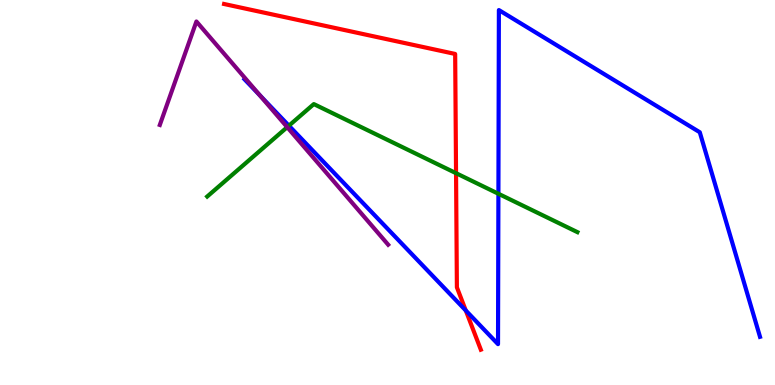[{'lines': ['blue', 'red'], 'intersections': [{'x': 6.01, 'y': 1.94}]}, {'lines': ['green', 'red'], 'intersections': [{'x': 5.88, 'y': 5.5}]}, {'lines': ['purple', 'red'], 'intersections': []}, {'lines': ['blue', 'green'], 'intersections': [{'x': 3.73, 'y': 6.74}, {'x': 6.43, 'y': 4.97}]}, {'lines': ['blue', 'purple'], 'intersections': [{'x': 3.35, 'y': 7.53}]}, {'lines': ['green', 'purple'], 'intersections': [{'x': 3.71, 'y': 6.7}]}]